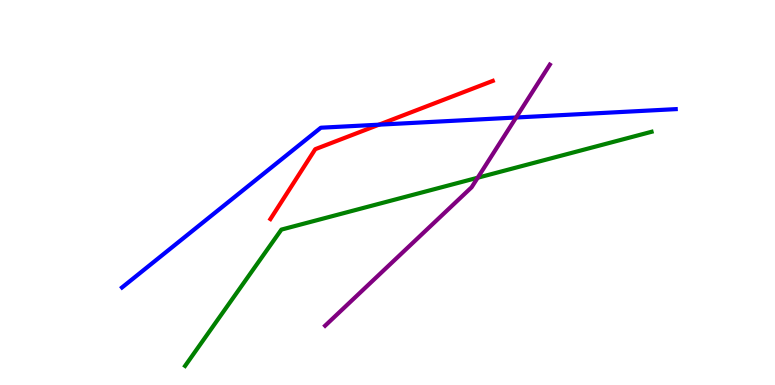[{'lines': ['blue', 'red'], 'intersections': [{'x': 4.89, 'y': 6.76}]}, {'lines': ['green', 'red'], 'intersections': []}, {'lines': ['purple', 'red'], 'intersections': []}, {'lines': ['blue', 'green'], 'intersections': []}, {'lines': ['blue', 'purple'], 'intersections': [{'x': 6.66, 'y': 6.95}]}, {'lines': ['green', 'purple'], 'intersections': [{'x': 6.16, 'y': 5.38}]}]